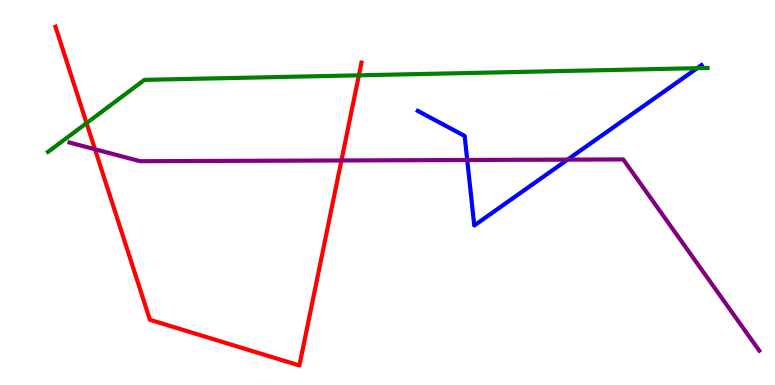[{'lines': ['blue', 'red'], 'intersections': []}, {'lines': ['green', 'red'], 'intersections': [{'x': 1.12, 'y': 6.8}, {'x': 4.63, 'y': 8.04}]}, {'lines': ['purple', 'red'], 'intersections': [{'x': 1.23, 'y': 6.12}, {'x': 4.41, 'y': 5.83}]}, {'lines': ['blue', 'green'], 'intersections': [{'x': 9.0, 'y': 8.23}]}, {'lines': ['blue', 'purple'], 'intersections': [{'x': 6.03, 'y': 5.84}, {'x': 7.32, 'y': 5.85}]}, {'lines': ['green', 'purple'], 'intersections': []}]